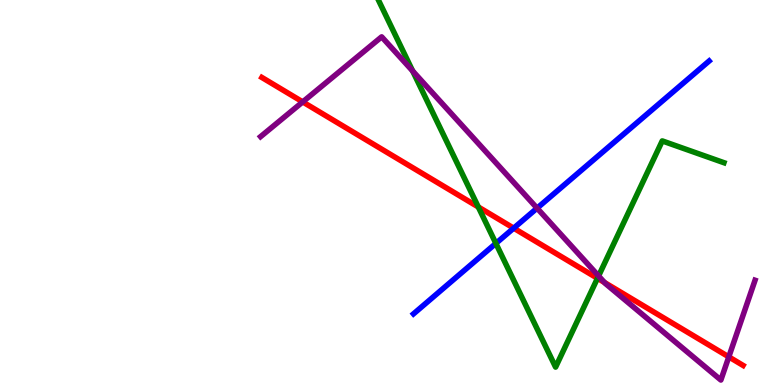[{'lines': ['blue', 'red'], 'intersections': [{'x': 6.63, 'y': 4.07}]}, {'lines': ['green', 'red'], 'intersections': [{'x': 6.17, 'y': 4.62}, {'x': 7.71, 'y': 2.77}]}, {'lines': ['purple', 'red'], 'intersections': [{'x': 3.91, 'y': 7.35}, {'x': 7.8, 'y': 2.66}, {'x': 9.4, 'y': 0.73}]}, {'lines': ['blue', 'green'], 'intersections': [{'x': 6.4, 'y': 3.68}]}, {'lines': ['blue', 'purple'], 'intersections': [{'x': 6.93, 'y': 4.59}]}, {'lines': ['green', 'purple'], 'intersections': [{'x': 5.32, 'y': 8.16}, {'x': 7.72, 'y': 2.83}]}]